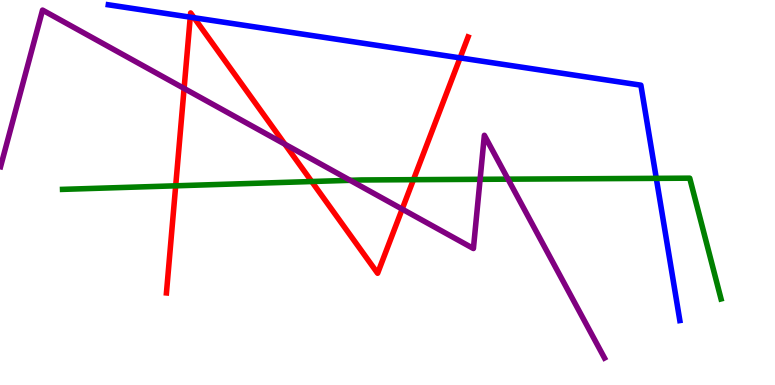[{'lines': ['blue', 'red'], 'intersections': [{'x': 2.45, 'y': 9.55}, {'x': 2.5, 'y': 9.54}, {'x': 5.94, 'y': 8.5}]}, {'lines': ['green', 'red'], 'intersections': [{'x': 2.27, 'y': 5.17}, {'x': 4.02, 'y': 5.29}, {'x': 5.33, 'y': 5.33}]}, {'lines': ['purple', 'red'], 'intersections': [{'x': 2.38, 'y': 7.7}, {'x': 3.68, 'y': 6.25}, {'x': 5.19, 'y': 4.57}]}, {'lines': ['blue', 'green'], 'intersections': [{'x': 8.47, 'y': 5.37}]}, {'lines': ['blue', 'purple'], 'intersections': []}, {'lines': ['green', 'purple'], 'intersections': [{'x': 4.52, 'y': 5.32}, {'x': 6.19, 'y': 5.34}, {'x': 6.56, 'y': 5.35}]}]